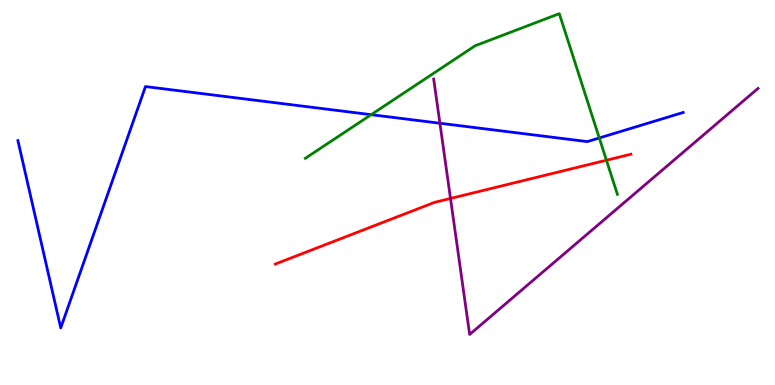[{'lines': ['blue', 'red'], 'intersections': []}, {'lines': ['green', 'red'], 'intersections': [{'x': 7.82, 'y': 5.84}]}, {'lines': ['purple', 'red'], 'intersections': [{'x': 5.81, 'y': 4.85}]}, {'lines': ['blue', 'green'], 'intersections': [{'x': 4.79, 'y': 7.02}, {'x': 7.73, 'y': 6.42}]}, {'lines': ['blue', 'purple'], 'intersections': [{'x': 5.68, 'y': 6.8}]}, {'lines': ['green', 'purple'], 'intersections': []}]